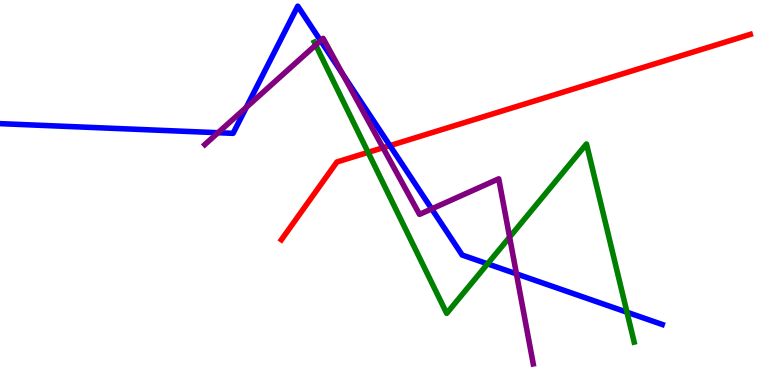[{'lines': ['blue', 'red'], 'intersections': [{'x': 5.03, 'y': 6.22}]}, {'lines': ['green', 'red'], 'intersections': [{'x': 4.75, 'y': 6.04}]}, {'lines': ['purple', 'red'], 'intersections': [{'x': 4.94, 'y': 6.16}]}, {'lines': ['blue', 'green'], 'intersections': [{'x': 6.29, 'y': 3.15}, {'x': 8.09, 'y': 1.89}]}, {'lines': ['blue', 'purple'], 'intersections': [{'x': 2.81, 'y': 6.55}, {'x': 3.18, 'y': 7.21}, {'x': 4.14, 'y': 8.94}, {'x': 4.42, 'y': 8.07}, {'x': 5.57, 'y': 4.57}, {'x': 6.66, 'y': 2.89}]}, {'lines': ['green', 'purple'], 'intersections': [{'x': 4.07, 'y': 8.83}, {'x': 6.58, 'y': 3.84}]}]